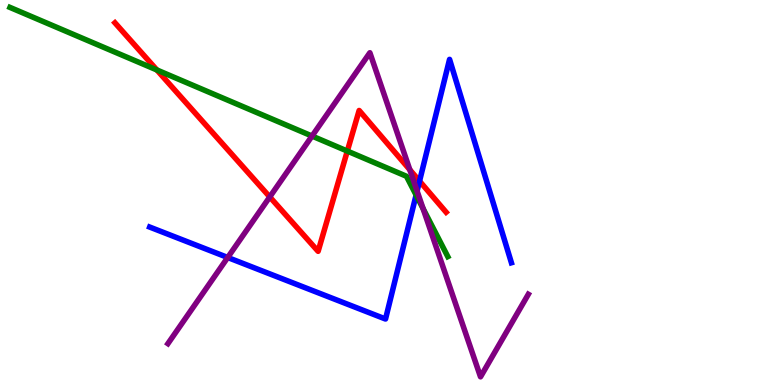[{'lines': ['blue', 'red'], 'intersections': [{'x': 5.41, 'y': 5.3}]}, {'lines': ['green', 'red'], 'intersections': [{'x': 2.02, 'y': 8.18}, {'x': 4.48, 'y': 6.08}]}, {'lines': ['purple', 'red'], 'intersections': [{'x': 3.48, 'y': 4.88}, {'x': 5.29, 'y': 5.59}]}, {'lines': ['blue', 'green'], 'intersections': [{'x': 5.37, 'y': 4.93}]}, {'lines': ['blue', 'purple'], 'intersections': [{'x': 2.94, 'y': 3.31}, {'x': 5.38, 'y': 5.04}]}, {'lines': ['green', 'purple'], 'intersections': [{'x': 4.03, 'y': 6.47}, {'x': 5.46, 'y': 4.58}]}]